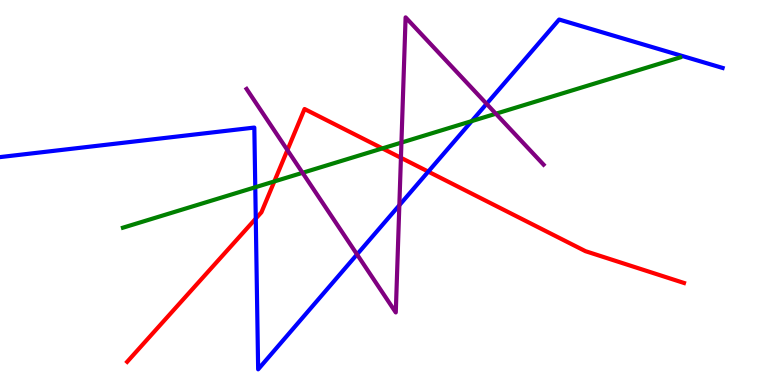[{'lines': ['blue', 'red'], 'intersections': [{'x': 3.3, 'y': 4.32}, {'x': 5.53, 'y': 5.54}]}, {'lines': ['green', 'red'], 'intersections': [{'x': 3.54, 'y': 5.29}, {'x': 4.93, 'y': 6.15}]}, {'lines': ['purple', 'red'], 'intersections': [{'x': 3.71, 'y': 6.1}, {'x': 5.17, 'y': 5.9}]}, {'lines': ['blue', 'green'], 'intersections': [{'x': 3.29, 'y': 5.14}, {'x': 6.09, 'y': 6.85}]}, {'lines': ['blue', 'purple'], 'intersections': [{'x': 4.61, 'y': 3.39}, {'x': 5.15, 'y': 4.67}, {'x': 6.28, 'y': 7.3}]}, {'lines': ['green', 'purple'], 'intersections': [{'x': 3.9, 'y': 5.51}, {'x': 5.18, 'y': 6.3}, {'x': 6.4, 'y': 7.05}]}]